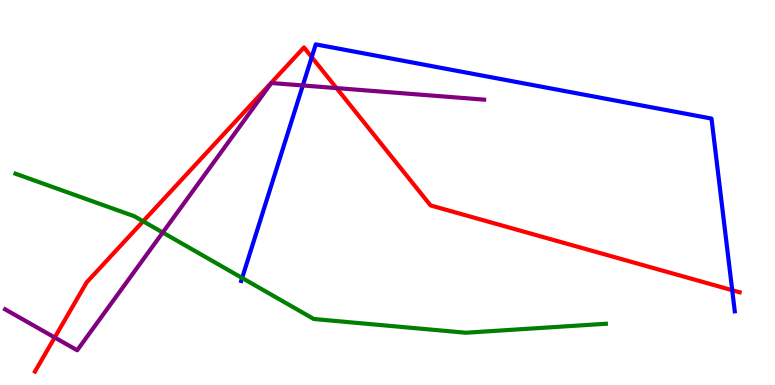[{'lines': ['blue', 'red'], 'intersections': [{'x': 4.02, 'y': 8.52}, {'x': 9.45, 'y': 2.46}]}, {'lines': ['green', 'red'], 'intersections': [{'x': 1.85, 'y': 4.25}]}, {'lines': ['purple', 'red'], 'intersections': [{'x': 0.706, 'y': 1.23}, {'x': 4.34, 'y': 7.71}]}, {'lines': ['blue', 'green'], 'intersections': [{'x': 3.12, 'y': 2.78}]}, {'lines': ['blue', 'purple'], 'intersections': [{'x': 3.91, 'y': 7.78}]}, {'lines': ['green', 'purple'], 'intersections': [{'x': 2.1, 'y': 3.96}]}]